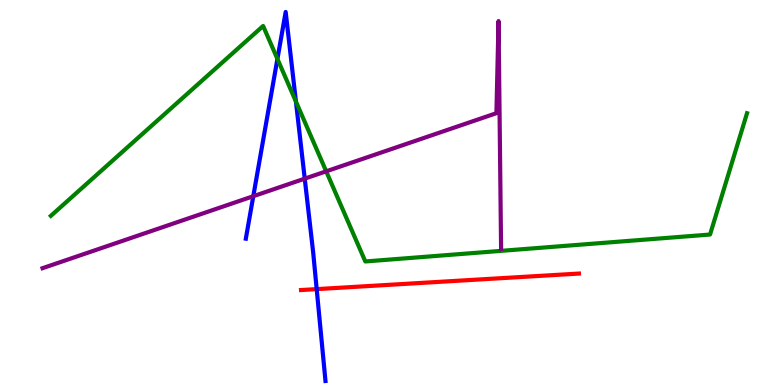[{'lines': ['blue', 'red'], 'intersections': [{'x': 4.09, 'y': 2.49}]}, {'lines': ['green', 'red'], 'intersections': []}, {'lines': ['purple', 'red'], 'intersections': []}, {'lines': ['blue', 'green'], 'intersections': [{'x': 3.58, 'y': 8.47}, {'x': 3.82, 'y': 7.36}]}, {'lines': ['blue', 'purple'], 'intersections': [{'x': 3.27, 'y': 4.9}, {'x': 3.93, 'y': 5.36}]}, {'lines': ['green', 'purple'], 'intersections': [{'x': 4.21, 'y': 5.55}]}]